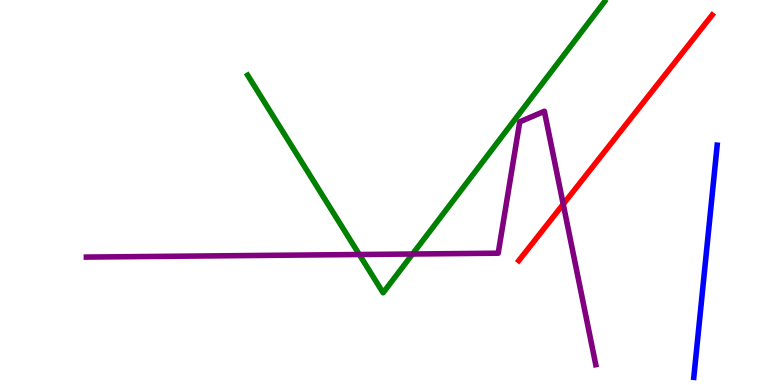[{'lines': ['blue', 'red'], 'intersections': []}, {'lines': ['green', 'red'], 'intersections': []}, {'lines': ['purple', 'red'], 'intersections': [{'x': 7.27, 'y': 4.7}]}, {'lines': ['blue', 'green'], 'intersections': []}, {'lines': ['blue', 'purple'], 'intersections': []}, {'lines': ['green', 'purple'], 'intersections': [{'x': 4.64, 'y': 3.39}, {'x': 5.32, 'y': 3.4}]}]